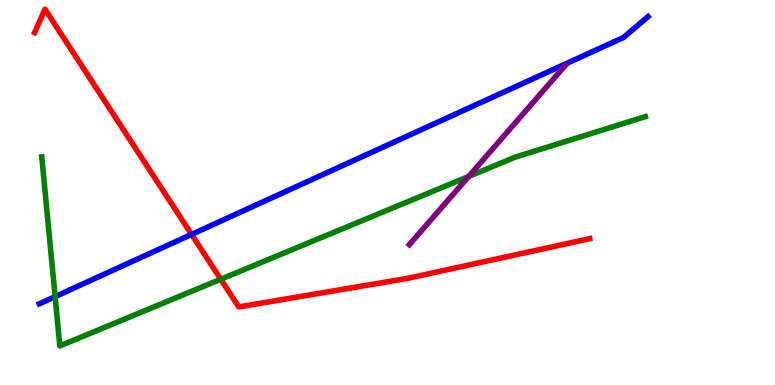[{'lines': ['blue', 'red'], 'intersections': [{'x': 2.47, 'y': 3.91}]}, {'lines': ['green', 'red'], 'intersections': [{'x': 2.85, 'y': 2.75}]}, {'lines': ['purple', 'red'], 'intersections': []}, {'lines': ['blue', 'green'], 'intersections': [{'x': 0.711, 'y': 2.3}]}, {'lines': ['blue', 'purple'], 'intersections': []}, {'lines': ['green', 'purple'], 'intersections': [{'x': 6.05, 'y': 5.42}]}]